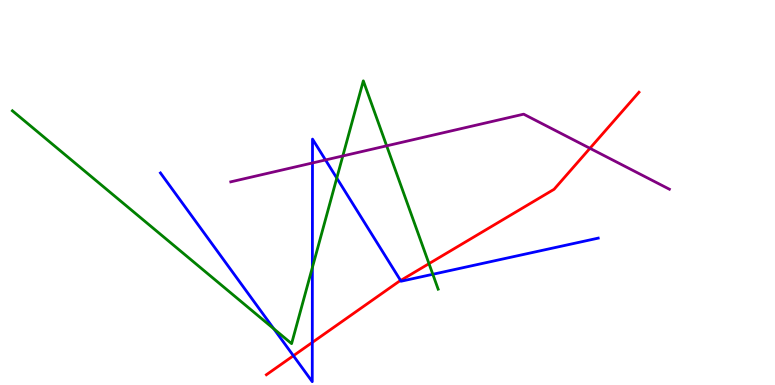[{'lines': ['blue', 'red'], 'intersections': [{'x': 3.79, 'y': 0.76}, {'x': 4.03, 'y': 1.11}, {'x': 5.17, 'y': 2.71}]}, {'lines': ['green', 'red'], 'intersections': [{'x': 5.54, 'y': 3.15}]}, {'lines': ['purple', 'red'], 'intersections': [{'x': 7.61, 'y': 6.15}]}, {'lines': ['blue', 'green'], 'intersections': [{'x': 3.53, 'y': 1.46}, {'x': 4.03, 'y': 3.05}, {'x': 4.35, 'y': 5.37}, {'x': 5.58, 'y': 2.88}]}, {'lines': ['blue', 'purple'], 'intersections': [{'x': 4.03, 'y': 5.77}, {'x': 4.2, 'y': 5.85}]}, {'lines': ['green', 'purple'], 'intersections': [{'x': 4.42, 'y': 5.95}, {'x': 4.99, 'y': 6.21}]}]